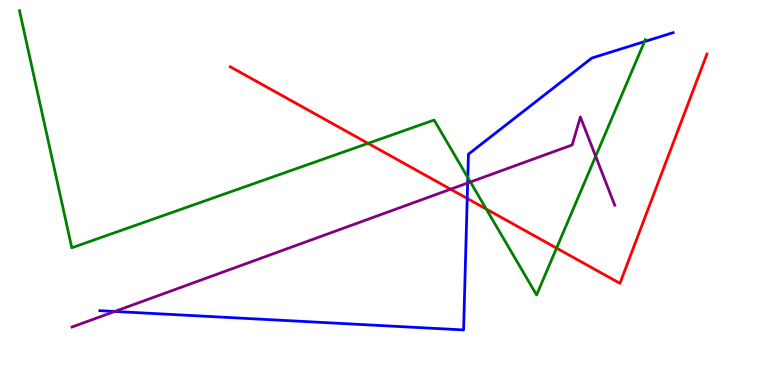[{'lines': ['blue', 'red'], 'intersections': [{'x': 6.03, 'y': 4.85}]}, {'lines': ['green', 'red'], 'intersections': [{'x': 4.75, 'y': 6.28}, {'x': 6.27, 'y': 4.57}, {'x': 7.18, 'y': 3.56}]}, {'lines': ['purple', 'red'], 'intersections': [{'x': 5.81, 'y': 5.09}]}, {'lines': ['blue', 'green'], 'intersections': [{'x': 6.04, 'y': 5.39}, {'x': 8.32, 'y': 8.92}]}, {'lines': ['blue', 'purple'], 'intersections': [{'x': 1.48, 'y': 1.91}, {'x': 6.03, 'y': 5.25}]}, {'lines': ['green', 'purple'], 'intersections': [{'x': 6.07, 'y': 5.27}, {'x': 7.69, 'y': 5.94}]}]